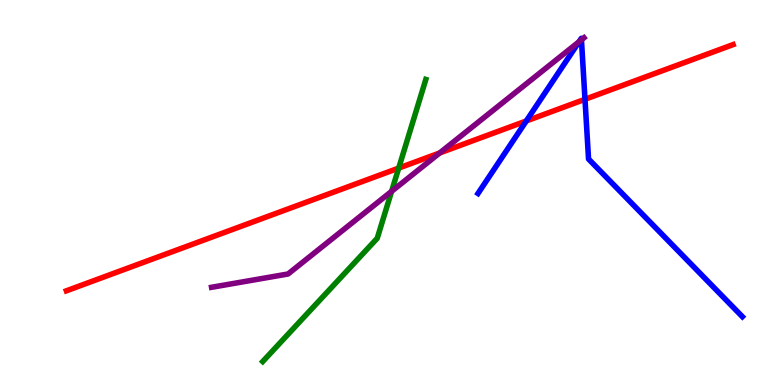[{'lines': ['blue', 'red'], 'intersections': [{'x': 6.79, 'y': 6.86}, {'x': 7.55, 'y': 7.42}]}, {'lines': ['green', 'red'], 'intersections': [{'x': 5.14, 'y': 5.63}]}, {'lines': ['purple', 'red'], 'intersections': [{'x': 5.67, 'y': 6.03}]}, {'lines': ['blue', 'green'], 'intersections': []}, {'lines': ['blue', 'purple'], 'intersections': [{'x': 7.47, 'y': 8.92}, {'x': 7.5, 'y': 8.97}]}, {'lines': ['green', 'purple'], 'intersections': [{'x': 5.05, 'y': 5.03}]}]